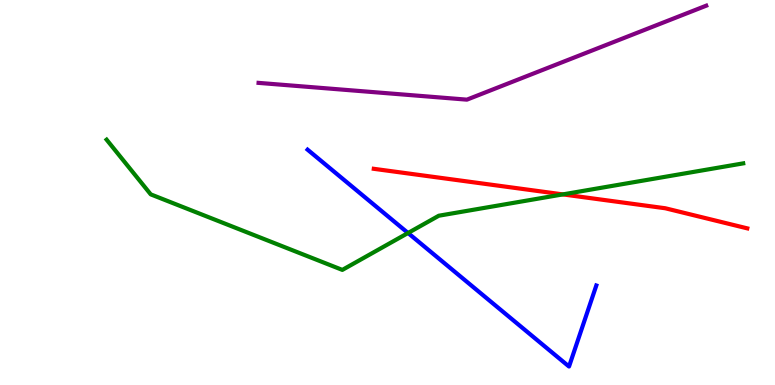[{'lines': ['blue', 'red'], 'intersections': []}, {'lines': ['green', 'red'], 'intersections': [{'x': 7.26, 'y': 4.95}]}, {'lines': ['purple', 'red'], 'intersections': []}, {'lines': ['blue', 'green'], 'intersections': [{'x': 5.27, 'y': 3.95}]}, {'lines': ['blue', 'purple'], 'intersections': []}, {'lines': ['green', 'purple'], 'intersections': []}]